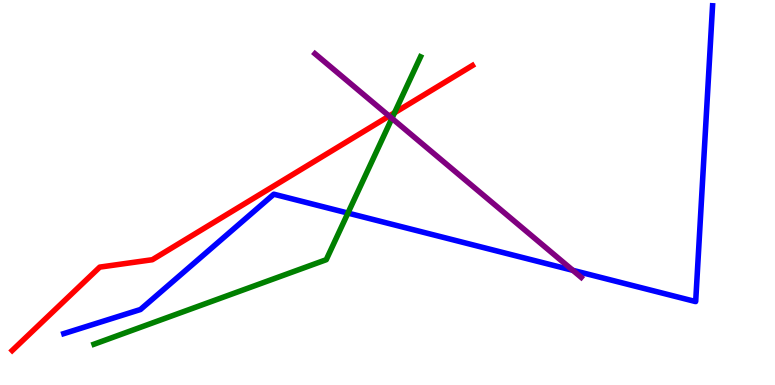[{'lines': ['blue', 'red'], 'intersections': []}, {'lines': ['green', 'red'], 'intersections': [{'x': 5.09, 'y': 7.07}]}, {'lines': ['purple', 'red'], 'intersections': [{'x': 5.02, 'y': 6.99}]}, {'lines': ['blue', 'green'], 'intersections': [{'x': 4.49, 'y': 4.47}]}, {'lines': ['blue', 'purple'], 'intersections': [{'x': 7.39, 'y': 2.98}]}, {'lines': ['green', 'purple'], 'intersections': [{'x': 5.06, 'y': 6.93}]}]